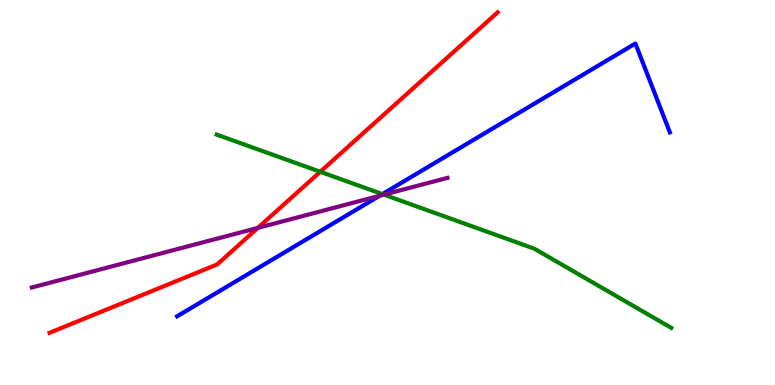[{'lines': ['blue', 'red'], 'intersections': []}, {'lines': ['green', 'red'], 'intersections': [{'x': 4.13, 'y': 5.54}]}, {'lines': ['purple', 'red'], 'intersections': [{'x': 3.33, 'y': 4.08}]}, {'lines': ['blue', 'green'], 'intersections': [{'x': 4.93, 'y': 4.96}]}, {'lines': ['blue', 'purple'], 'intersections': [{'x': 4.9, 'y': 4.92}]}, {'lines': ['green', 'purple'], 'intersections': [{'x': 4.95, 'y': 4.94}]}]